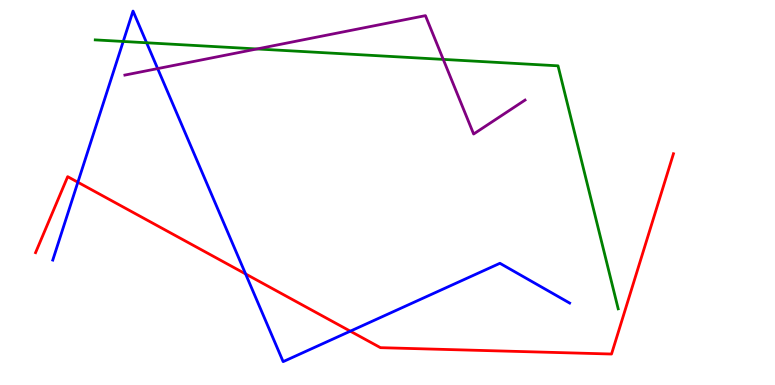[{'lines': ['blue', 'red'], 'intersections': [{'x': 1.0, 'y': 5.27}, {'x': 3.17, 'y': 2.88}, {'x': 4.52, 'y': 1.4}]}, {'lines': ['green', 'red'], 'intersections': []}, {'lines': ['purple', 'red'], 'intersections': []}, {'lines': ['blue', 'green'], 'intersections': [{'x': 1.59, 'y': 8.92}, {'x': 1.89, 'y': 8.89}]}, {'lines': ['blue', 'purple'], 'intersections': [{'x': 2.03, 'y': 8.22}]}, {'lines': ['green', 'purple'], 'intersections': [{'x': 3.32, 'y': 8.73}, {'x': 5.72, 'y': 8.46}]}]